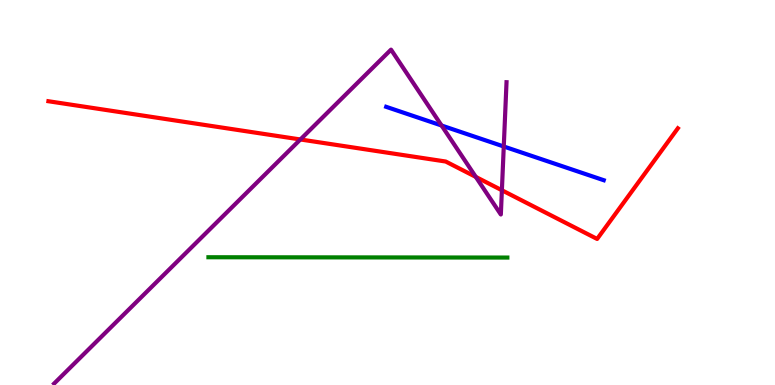[{'lines': ['blue', 'red'], 'intersections': []}, {'lines': ['green', 'red'], 'intersections': []}, {'lines': ['purple', 'red'], 'intersections': [{'x': 3.88, 'y': 6.38}, {'x': 6.14, 'y': 5.4}, {'x': 6.48, 'y': 5.06}]}, {'lines': ['blue', 'green'], 'intersections': []}, {'lines': ['blue', 'purple'], 'intersections': [{'x': 5.7, 'y': 6.74}, {'x': 6.5, 'y': 6.2}]}, {'lines': ['green', 'purple'], 'intersections': []}]